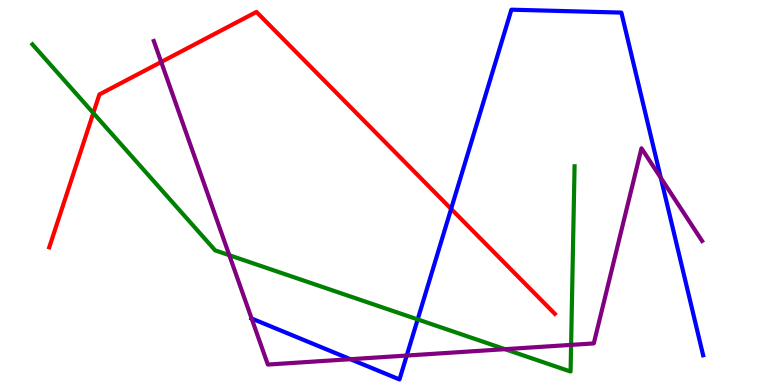[{'lines': ['blue', 'red'], 'intersections': [{'x': 5.82, 'y': 4.57}]}, {'lines': ['green', 'red'], 'intersections': [{'x': 1.2, 'y': 7.06}]}, {'lines': ['purple', 'red'], 'intersections': [{'x': 2.08, 'y': 8.39}]}, {'lines': ['blue', 'green'], 'intersections': [{'x': 5.39, 'y': 1.7}]}, {'lines': ['blue', 'purple'], 'intersections': [{'x': 3.25, 'y': 1.73}, {'x': 4.52, 'y': 0.67}, {'x': 5.25, 'y': 0.765}, {'x': 8.53, 'y': 5.38}]}, {'lines': ['green', 'purple'], 'intersections': [{'x': 2.96, 'y': 3.37}, {'x': 6.52, 'y': 0.931}, {'x': 7.37, 'y': 1.04}]}]